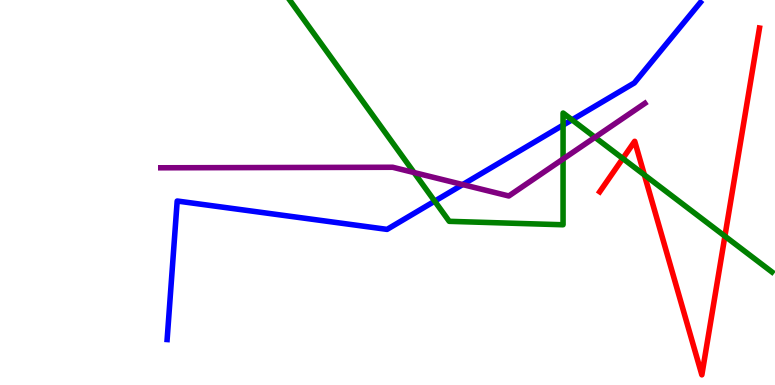[{'lines': ['blue', 'red'], 'intersections': []}, {'lines': ['green', 'red'], 'intersections': [{'x': 8.04, 'y': 5.88}, {'x': 8.31, 'y': 5.46}, {'x': 9.35, 'y': 3.87}]}, {'lines': ['purple', 'red'], 'intersections': []}, {'lines': ['blue', 'green'], 'intersections': [{'x': 5.61, 'y': 4.77}, {'x': 7.27, 'y': 6.75}, {'x': 7.38, 'y': 6.89}]}, {'lines': ['blue', 'purple'], 'intersections': [{'x': 5.97, 'y': 5.21}]}, {'lines': ['green', 'purple'], 'intersections': [{'x': 5.34, 'y': 5.52}, {'x': 7.27, 'y': 5.87}, {'x': 7.68, 'y': 6.43}]}]